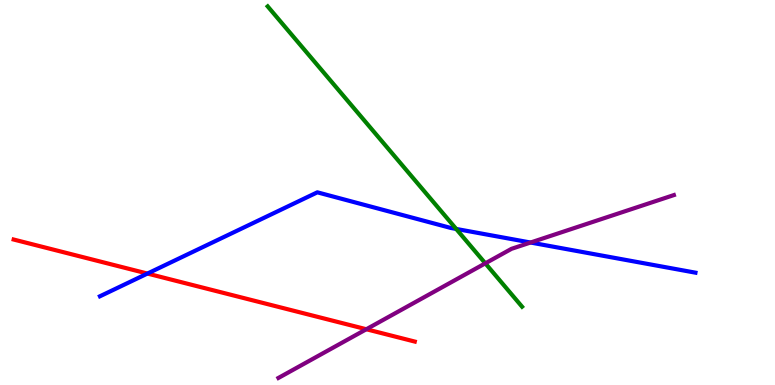[{'lines': ['blue', 'red'], 'intersections': [{'x': 1.9, 'y': 2.89}]}, {'lines': ['green', 'red'], 'intersections': []}, {'lines': ['purple', 'red'], 'intersections': [{'x': 4.73, 'y': 1.45}]}, {'lines': ['blue', 'green'], 'intersections': [{'x': 5.89, 'y': 4.05}]}, {'lines': ['blue', 'purple'], 'intersections': [{'x': 6.85, 'y': 3.7}]}, {'lines': ['green', 'purple'], 'intersections': [{'x': 6.26, 'y': 3.16}]}]